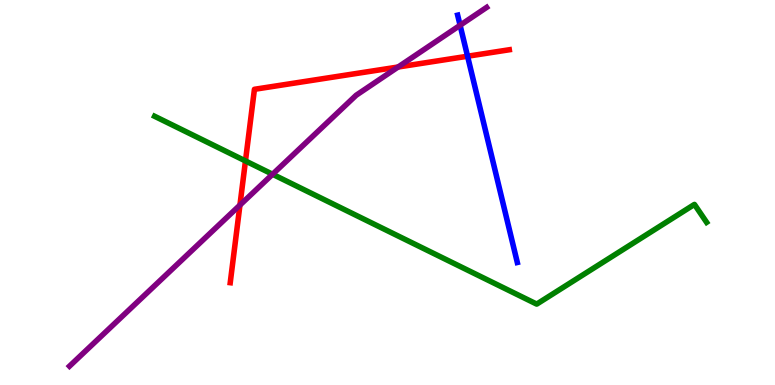[{'lines': ['blue', 'red'], 'intersections': [{'x': 6.03, 'y': 8.54}]}, {'lines': ['green', 'red'], 'intersections': [{'x': 3.17, 'y': 5.82}]}, {'lines': ['purple', 'red'], 'intersections': [{'x': 3.1, 'y': 4.67}, {'x': 5.14, 'y': 8.26}]}, {'lines': ['blue', 'green'], 'intersections': []}, {'lines': ['blue', 'purple'], 'intersections': [{'x': 5.94, 'y': 9.34}]}, {'lines': ['green', 'purple'], 'intersections': [{'x': 3.52, 'y': 5.47}]}]